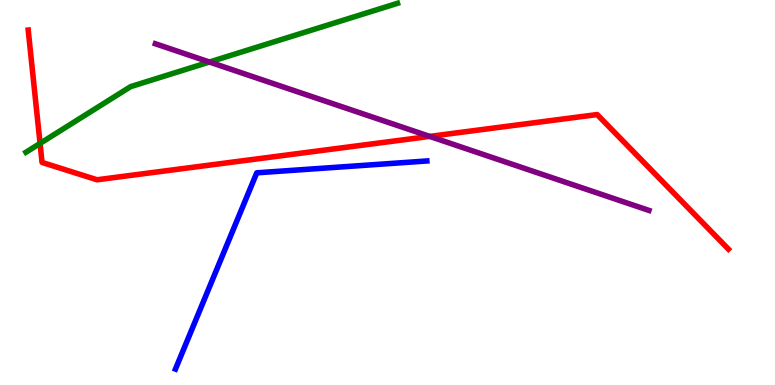[{'lines': ['blue', 'red'], 'intersections': []}, {'lines': ['green', 'red'], 'intersections': [{'x': 0.517, 'y': 6.28}]}, {'lines': ['purple', 'red'], 'intersections': [{'x': 5.54, 'y': 6.46}]}, {'lines': ['blue', 'green'], 'intersections': []}, {'lines': ['blue', 'purple'], 'intersections': []}, {'lines': ['green', 'purple'], 'intersections': [{'x': 2.7, 'y': 8.39}]}]